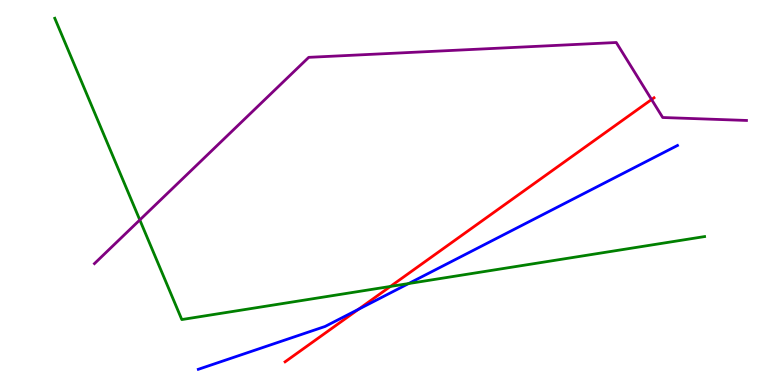[{'lines': ['blue', 'red'], 'intersections': [{'x': 4.62, 'y': 1.97}]}, {'lines': ['green', 'red'], 'intersections': [{'x': 5.04, 'y': 2.56}]}, {'lines': ['purple', 'red'], 'intersections': [{'x': 8.41, 'y': 7.41}]}, {'lines': ['blue', 'green'], 'intersections': [{'x': 5.27, 'y': 2.64}]}, {'lines': ['blue', 'purple'], 'intersections': []}, {'lines': ['green', 'purple'], 'intersections': [{'x': 1.8, 'y': 4.29}]}]